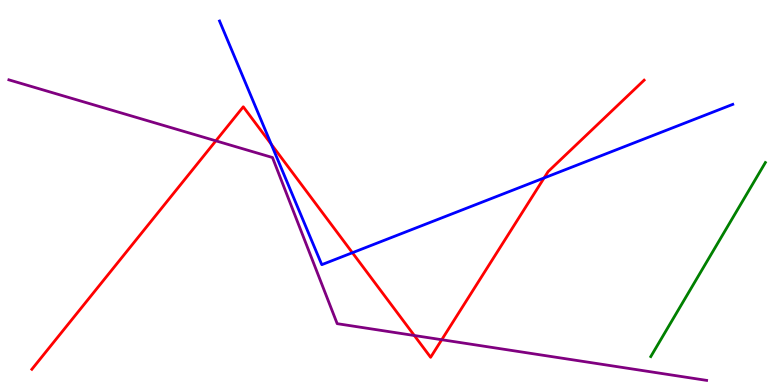[{'lines': ['blue', 'red'], 'intersections': [{'x': 3.5, 'y': 6.26}, {'x': 4.55, 'y': 3.44}, {'x': 7.02, 'y': 5.38}]}, {'lines': ['green', 'red'], 'intersections': []}, {'lines': ['purple', 'red'], 'intersections': [{'x': 2.79, 'y': 6.34}, {'x': 5.35, 'y': 1.29}, {'x': 5.7, 'y': 1.18}]}, {'lines': ['blue', 'green'], 'intersections': []}, {'lines': ['blue', 'purple'], 'intersections': []}, {'lines': ['green', 'purple'], 'intersections': []}]